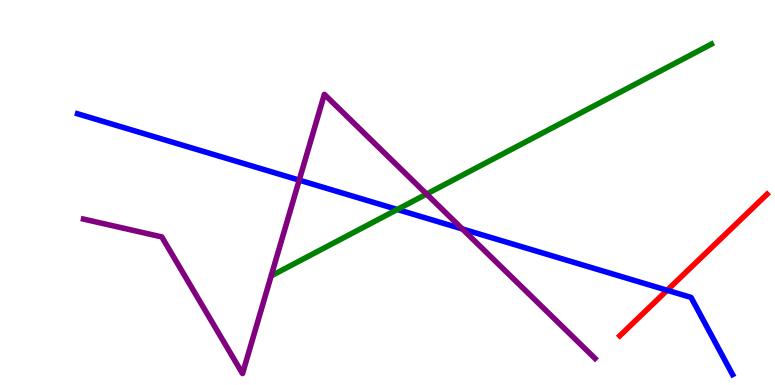[{'lines': ['blue', 'red'], 'intersections': [{'x': 8.61, 'y': 2.46}]}, {'lines': ['green', 'red'], 'intersections': []}, {'lines': ['purple', 'red'], 'intersections': []}, {'lines': ['blue', 'green'], 'intersections': [{'x': 5.13, 'y': 4.56}]}, {'lines': ['blue', 'purple'], 'intersections': [{'x': 3.86, 'y': 5.32}, {'x': 5.97, 'y': 4.05}]}, {'lines': ['green', 'purple'], 'intersections': [{'x': 5.5, 'y': 4.96}]}]